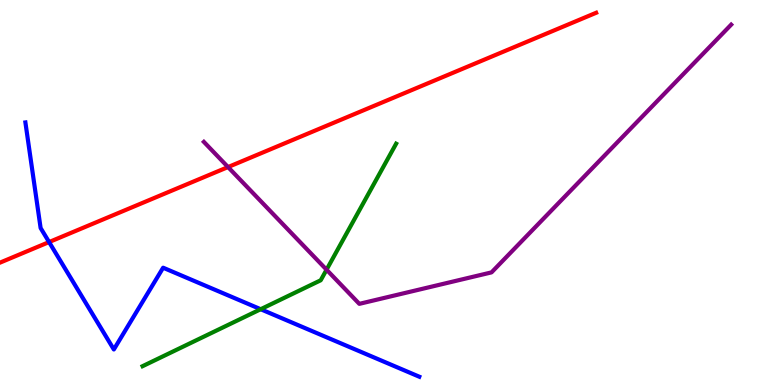[{'lines': ['blue', 'red'], 'intersections': [{'x': 0.633, 'y': 3.71}]}, {'lines': ['green', 'red'], 'intersections': []}, {'lines': ['purple', 'red'], 'intersections': [{'x': 2.94, 'y': 5.66}]}, {'lines': ['blue', 'green'], 'intersections': [{'x': 3.36, 'y': 1.97}]}, {'lines': ['blue', 'purple'], 'intersections': []}, {'lines': ['green', 'purple'], 'intersections': [{'x': 4.21, 'y': 2.99}]}]